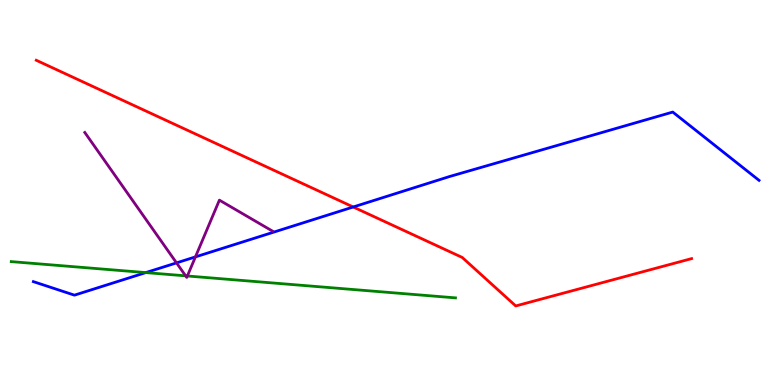[{'lines': ['blue', 'red'], 'intersections': [{'x': 4.56, 'y': 4.62}]}, {'lines': ['green', 'red'], 'intersections': []}, {'lines': ['purple', 'red'], 'intersections': []}, {'lines': ['blue', 'green'], 'intersections': [{'x': 1.88, 'y': 2.92}]}, {'lines': ['blue', 'purple'], 'intersections': [{'x': 2.28, 'y': 3.17}, {'x': 2.52, 'y': 3.33}]}, {'lines': ['green', 'purple'], 'intersections': [{'x': 2.4, 'y': 2.84}, {'x': 2.42, 'y': 2.83}]}]